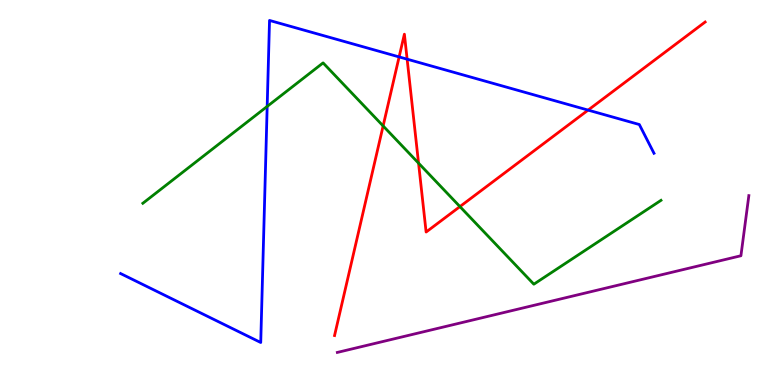[{'lines': ['blue', 'red'], 'intersections': [{'x': 5.15, 'y': 8.52}, {'x': 5.25, 'y': 8.46}, {'x': 7.59, 'y': 7.14}]}, {'lines': ['green', 'red'], 'intersections': [{'x': 4.94, 'y': 6.73}, {'x': 5.4, 'y': 5.76}, {'x': 5.93, 'y': 4.63}]}, {'lines': ['purple', 'red'], 'intersections': []}, {'lines': ['blue', 'green'], 'intersections': [{'x': 3.45, 'y': 7.24}]}, {'lines': ['blue', 'purple'], 'intersections': []}, {'lines': ['green', 'purple'], 'intersections': []}]